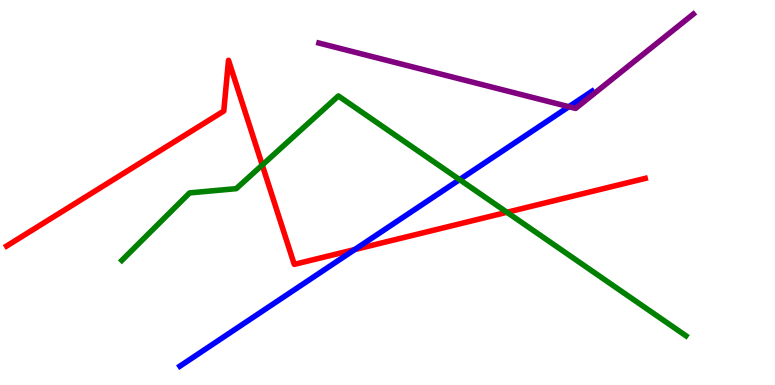[{'lines': ['blue', 'red'], 'intersections': [{'x': 4.58, 'y': 3.52}]}, {'lines': ['green', 'red'], 'intersections': [{'x': 3.38, 'y': 5.71}, {'x': 6.54, 'y': 4.49}]}, {'lines': ['purple', 'red'], 'intersections': []}, {'lines': ['blue', 'green'], 'intersections': [{'x': 5.93, 'y': 5.33}]}, {'lines': ['blue', 'purple'], 'intersections': [{'x': 7.34, 'y': 7.23}]}, {'lines': ['green', 'purple'], 'intersections': []}]